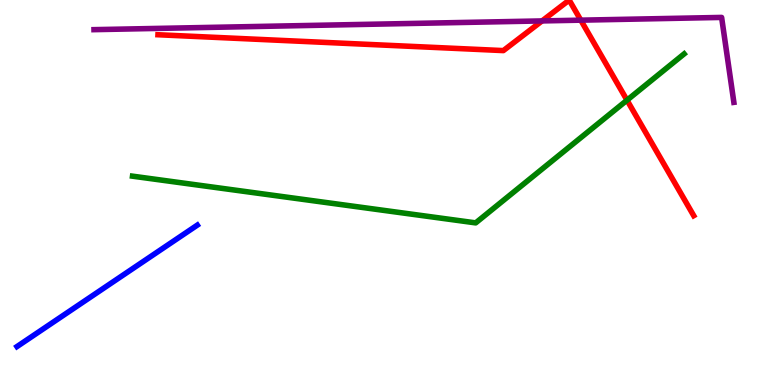[{'lines': ['blue', 'red'], 'intersections': []}, {'lines': ['green', 'red'], 'intersections': [{'x': 8.09, 'y': 7.4}]}, {'lines': ['purple', 'red'], 'intersections': [{'x': 6.99, 'y': 9.46}, {'x': 7.49, 'y': 9.48}]}, {'lines': ['blue', 'green'], 'intersections': []}, {'lines': ['blue', 'purple'], 'intersections': []}, {'lines': ['green', 'purple'], 'intersections': []}]